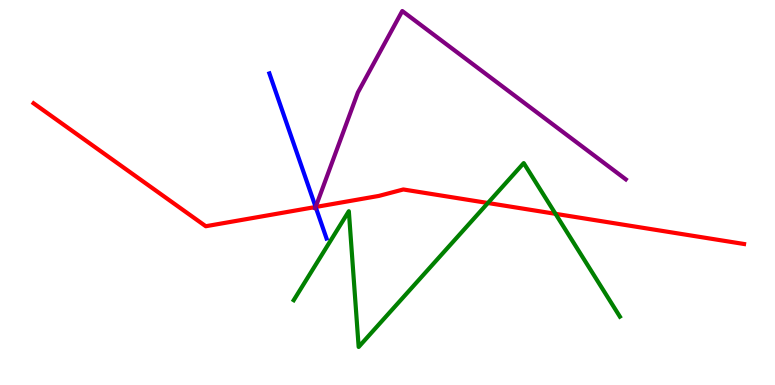[{'lines': ['blue', 'red'], 'intersections': [{'x': 4.07, 'y': 4.62}]}, {'lines': ['green', 'red'], 'intersections': [{'x': 6.3, 'y': 4.73}, {'x': 7.17, 'y': 4.45}]}, {'lines': ['purple', 'red'], 'intersections': [{'x': 4.07, 'y': 4.62}]}, {'lines': ['blue', 'green'], 'intersections': []}, {'lines': ['blue', 'purple'], 'intersections': [{'x': 4.07, 'y': 4.62}]}, {'lines': ['green', 'purple'], 'intersections': []}]